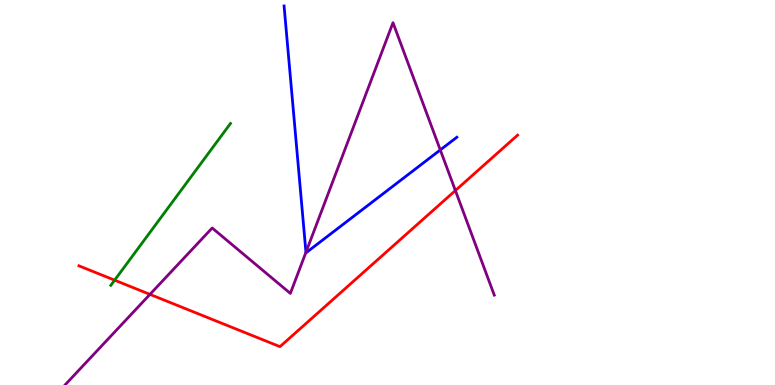[{'lines': ['blue', 'red'], 'intersections': []}, {'lines': ['green', 'red'], 'intersections': [{'x': 1.48, 'y': 2.72}]}, {'lines': ['purple', 'red'], 'intersections': [{'x': 1.93, 'y': 2.35}, {'x': 5.88, 'y': 5.05}]}, {'lines': ['blue', 'green'], 'intersections': []}, {'lines': ['blue', 'purple'], 'intersections': [{'x': 3.95, 'y': 3.45}, {'x': 5.68, 'y': 6.11}]}, {'lines': ['green', 'purple'], 'intersections': []}]